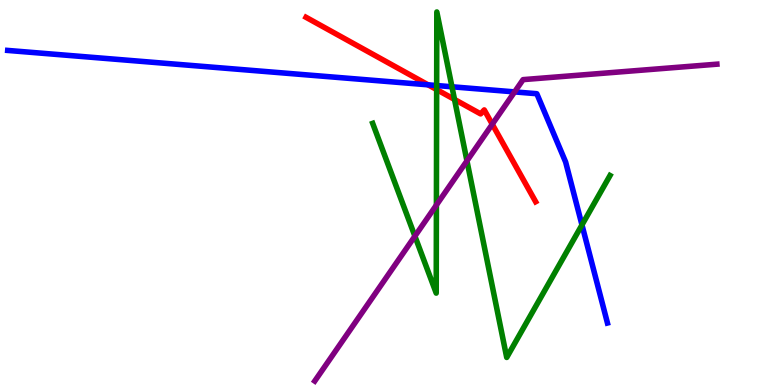[{'lines': ['blue', 'red'], 'intersections': [{'x': 5.52, 'y': 7.8}]}, {'lines': ['green', 'red'], 'intersections': [{'x': 5.63, 'y': 7.67}, {'x': 5.86, 'y': 7.42}]}, {'lines': ['purple', 'red'], 'intersections': [{'x': 6.35, 'y': 6.77}]}, {'lines': ['blue', 'green'], 'intersections': [{'x': 5.63, 'y': 7.78}, {'x': 5.83, 'y': 7.75}, {'x': 7.51, 'y': 4.16}]}, {'lines': ['blue', 'purple'], 'intersections': [{'x': 6.64, 'y': 7.61}]}, {'lines': ['green', 'purple'], 'intersections': [{'x': 5.35, 'y': 3.87}, {'x': 5.63, 'y': 4.67}, {'x': 6.03, 'y': 5.82}]}]